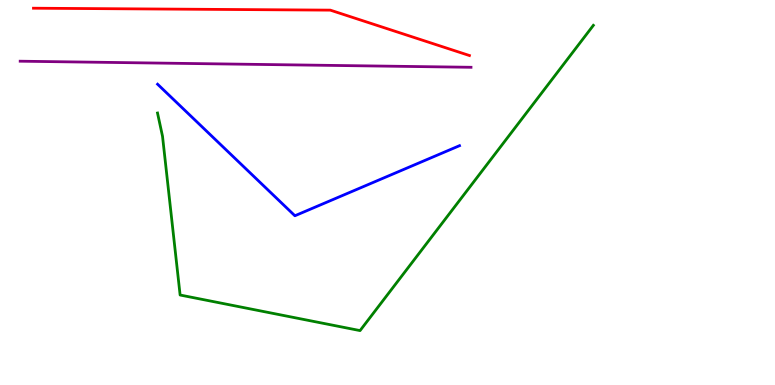[{'lines': ['blue', 'red'], 'intersections': []}, {'lines': ['green', 'red'], 'intersections': []}, {'lines': ['purple', 'red'], 'intersections': []}, {'lines': ['blue', 'green'], 'intersections': []}, {'lines': ['blue', 'purple'], 'intersections': []}, {'lines': ['green', 'purple'], 'intersections': []}]